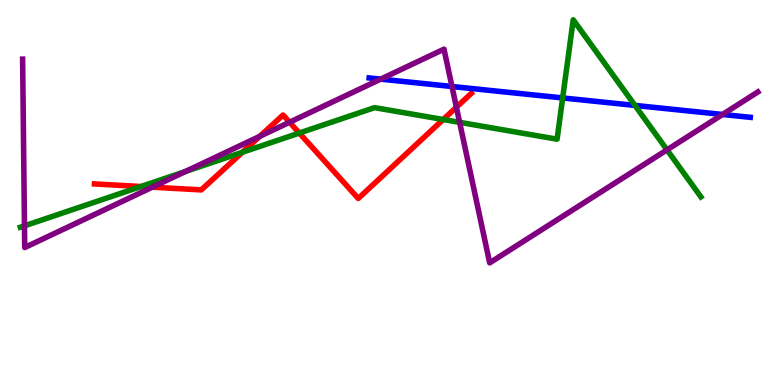[{'lines': ['blue', 'red'], 'intersections': []}, {'lines': ['green', 'red'], 'intersections': [{'x': 1.82, 'y': 5.16}, {'x': 3.13, 'y': 6.04}, {'x': 3.86, 'y': 6.54}, {'x': 5.72, 'y': 6.9}]}, {'lines': ['purple', 'red'], 'intersections': [{'x': 1.97, 'y': 5.14}, {'x': 3.35, 'y': 6.46}, {'x': 3.74, 'y': 6.82}, {'x': 5.89, 'y': 7.22}]}, {'lines': ['blue', 'green'], 'intersections': [{'x': 7.26, 'y': 7.46}, {'x': 8.19, 'y': 7.26}]}, {'lines': ['blue', 'purple'], 'intersections': [{'x': 4.91, 'y': 7.94}, {'x': 5.83, 'y': 7.75}, {'x': 9.32, 'y': 7.03}]}, {'lines': ['green', 'purple'], 'intersections': [{'x': 0.316, 'y': 4.13}, {'x': 2.39, 'y': 5.55}, {'x': 5.93, 'y': 6.82}, {'x': 8.61, 'y': 6.11}]}]